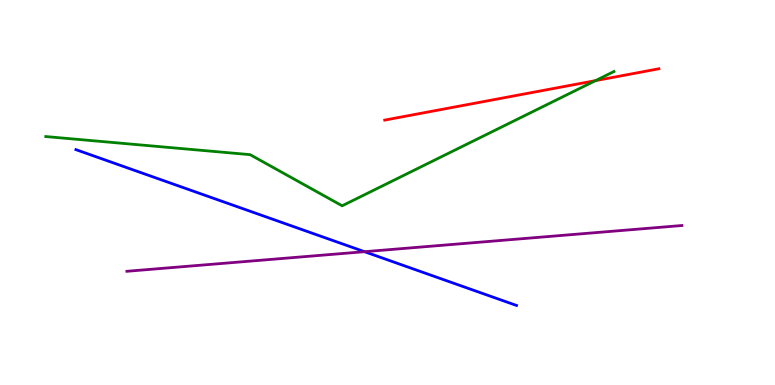[{'lines': ['blue', 'red'], 'intersections': []}, {'lines': ['green', 'red'], 'intersections': [{'x': 7.68, 'y': 7.91}]}, {'lines': ['purple', 'red'], 'intersections': []}, {'lines': ['blue', 'green'], 'intersections': []}, {'lines': ['blue', 'purple'], 'intersections': [{'x': 4.7, 'y': 3.46}]}, {'lines': ['green', 'purple'], 'intersections': []}]